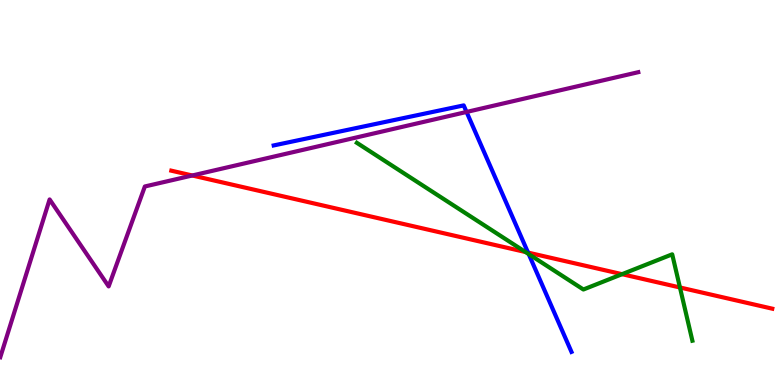[{'lines': ['blue', 'red'], 'intersections': [{'x': 6.81, 'y': 3.44}]}, {'lines': ['green', 'red'], 'intersections': [{'x': 6.78, 'y': 3.45}, {'x': 8.03, 'y': 2.88}, {'x': 8.77, 'y': 2.53}]}, {'lines': ['purple', 'red'], 'intersections': [{'x': 2.48, 'y': 5.44}]}, {'lines': ['blue', 'green'], 'intersections': [{'x': 6.82, 'y': 3.4}]}, {'lines': ['blue', 'purple'], 'intersections': [{'x': 6.02, 'y': 7.09}]}, {'lines': ['green', 'purple'], 'intersections': []}]